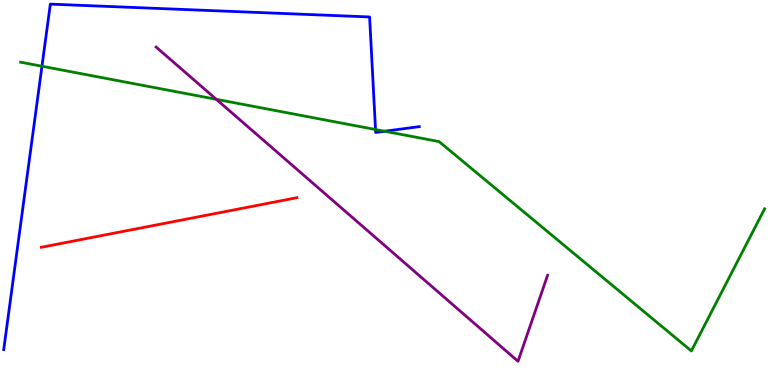[{'lines': ['blue', 'red'], 'intersections': []}, {'lines': ['green', 'red'], 'intersections': []}, {'lines': ['purple', 'red'], 'intersections': []}, {'lines': ['blue', 'green'], 'intersections': [{'x': 0.541, 'y': 8.28}, {'x': 4.85, 'y': 6.64}, {'x': 4.96, 'y': 6.59}]}, {'lines': ['blue', 'purple'], 'intersections': []}, {'lines': ['green', 'purple'], 'intersections': [{'x': 2.79, 'y': 7.42}]}]